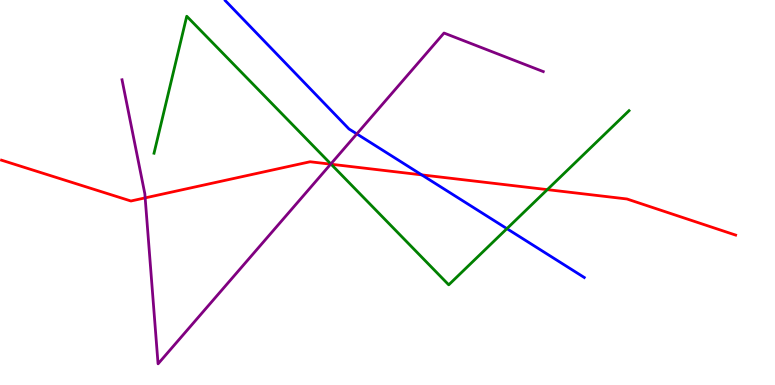[{'lines': ['blue', 'red'], 'intersections': [{'x': 5.44, 'y': 5.46}]}, {'lines': ['green', 'red'], 'intersections': [{'x': 4.27, 'y': 5.73}, {'x': 7.06, 'y': 5.07}]}, {'lines': ['purple', 'red'], 'intersections': [{'x': 1.87, 'y': 4.86}, {'x': 4.27, 'y': 5.74}]}, {'lines': ['blue', 'green'], 'intersections': [{'x': 6.54, 'y': 4.06}]}, {'lines': ['blue', 'purple'], 'intersections': [{'x': 4.6, 'y': 6.52}]}, {'lines': ['green', 'purple'], 'intersections': [{'x': 4.27, 'y': 5.74}]}]